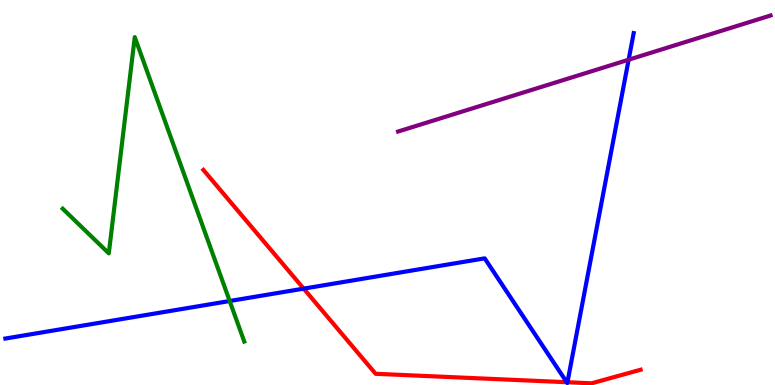[{'lines': ['blue', 'red'], 'intersections': [{'x': 3.92, 'y': 2.5}, {'x': 7.31, 'y': 0.0723}, {'x': 7.32, 'y': 0.0715}]}, {'lines': ['green', 'red'], 'intersections': []}, {'lines': ['purple', 'red'], 'intersections': []}, {'lines': ['blue', 'green'], 'intersections': [{'x': 2.96, 'y': 2.18}]}, {'lines': ['blue', 'purple'], 'intersections': [{'x': 8.11, 'y': 8.45}]}, {'lines': ['green', 'purple'], 'intersections': []}]